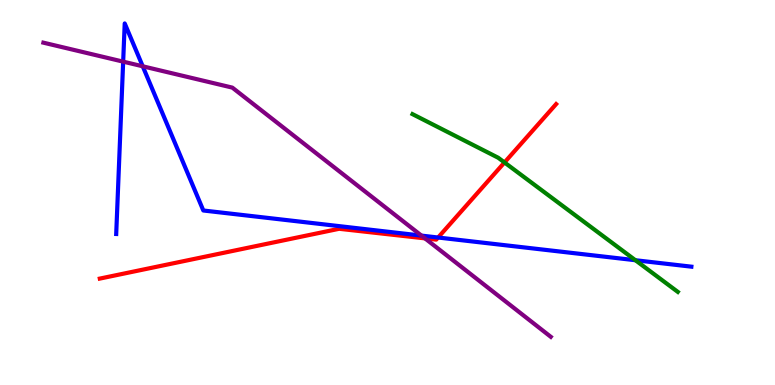[{'lines': ['blue', 'red'], 'intersections': [{'x': 5.65, 'y': 3.83}]}, {'lines': ['green', 'red'], 'intersections': [{'x': 6.51, 'y': 5.78}]}, {'lines': ['purple', 'red'], 'intersections': [{'x': 5.48, 'y': 3.81}]}, {'lines': ['blue', 'green'], 'intersections': [{'x': 8.2, 'y': 3.24}]}, {'lines': ['blue', 'purple'], 'intersections': [{'x': 1.59, 'y': 8.4}, {'x': 1.84, 'y': 8.28}, {'x': 5.44, 'y': 3.88}]}, {'lines': ['green', 'purple'], 'intersections': []}]